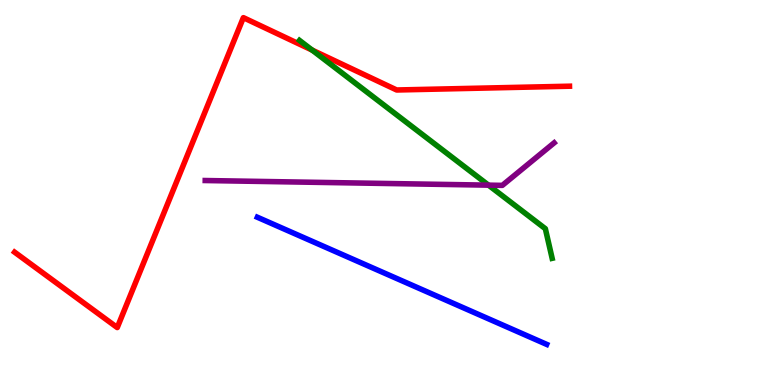[{'lines': ['blue', 'red'], 'intersections': []}, {'lines': ['green', 'red'], 'intersections': [{'x': 4.03, 'y': 8.7}]}, {'lines': ['purple', 'red'], 'intersections': []}, {'lines': ['blue', 'green'], 'intersections': []}, {'lines': ['blue', 'purple'], 'intersections': []}, {'lines': ['green', 'purple'], 'intersections': [{'x': 6.3, 'y': 5.19}]}]